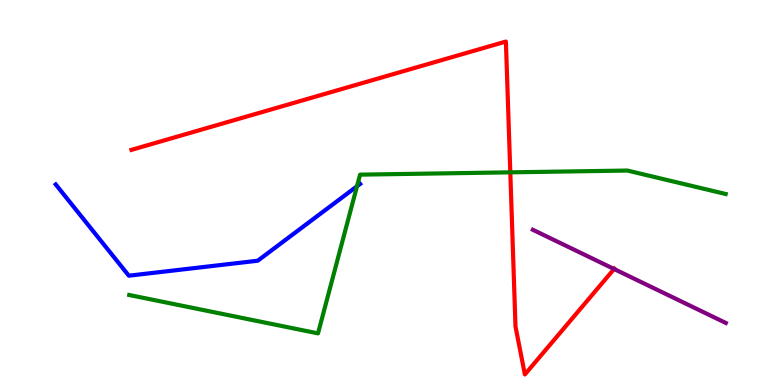[{'lines': ['blue', 'red'], 'intersections': []}, {'lines': ['green', 'red'], 'intersections': [{'x': 6.58, 'y': 5.52}]}, {'lines': ['purple', 'red'], 'intersections': [{'x': 7.92, 'y': 3.01}]}, {'lines': ['blue', 'green'], 'intersections': [{'x': 4.61, 'y': 5.16}]}, {'lines': ['blue', 'purple'], 'intersections': []}, {'lines': ['green', 'purple'], 'intersections': []}]